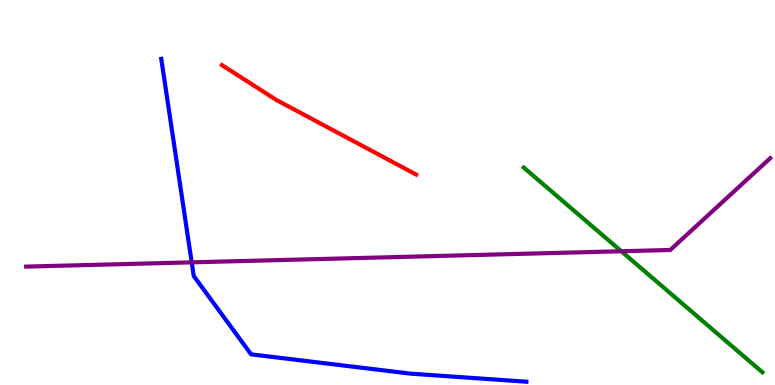[{'lines': ['blue', 'red'], 'intersections': []}, {'lines': ['green', 'red'], 'intersections': []}, {'lines': ['purple', 'red'], 'intersections': []}, {'lines': ['blue', 'green'], 'intersections': []}, {'lines': ['blue', 'purple'], 'intersections': [{'x': 2.47, 'y': 3.19}]}, {'lines': ['green', 'purple'], 'intersections': [{'x': 8.02, 'y': 3.47}]}]